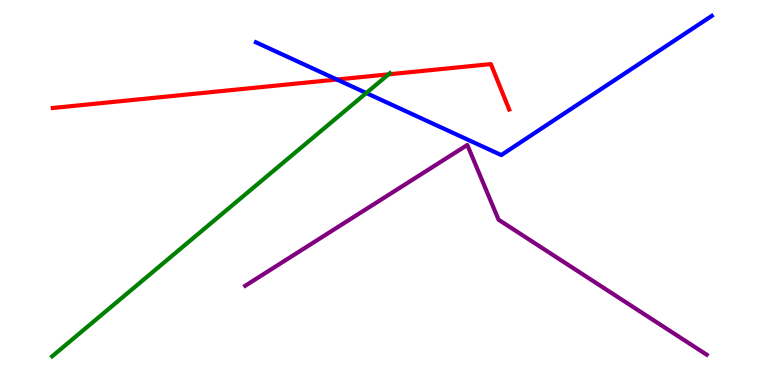[{'lines': ['blue', 'red'], 'intersections': [{'x': 4.35, 'y': 7.93}]}, {'lines': ['green', 'red'], 'intersections': [{'x': 5.01, 'y': 8.07}]}, {'lines': ['purple', 'red'], 'intersections': []}, {'lines': ['blue', 'green'], 'intersections': [{'x': 4.73, 'y': 7.58}]}, {'lines': ['blue', 'purple'], 'intersections': []}, {'lines': ['green', 'purple'], 'intersections': []}]